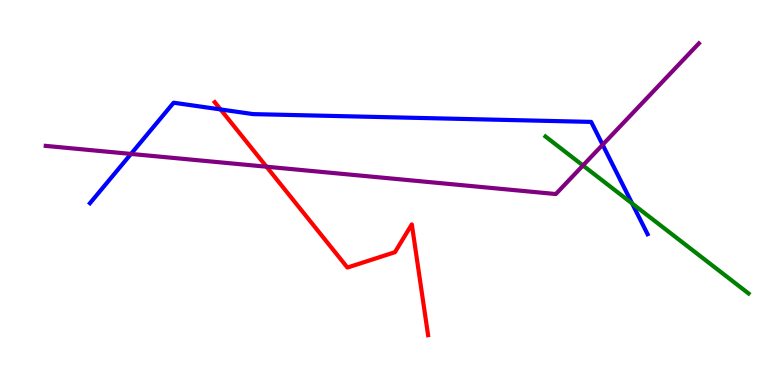[{'lines': ['blue', 'red'], 'intersections': [{'x': 2.85, 'y': 7.16}]}, {'lines': ['green', 'red'], 'intersections': []}, {'lines': ['purple', 'red'], 'intersections': [{'x': 3.44, 'y': 5.67}]}, {'lines': ['blue', 'green'], 'intersections': [{'x': 8.16, 'y': 4.71}]}, {'lines': ['blue', 'purple'], 'intersections': [{'x': 1.69, 'y': 6.0}, {'x': 7.78, 'y': 6.24}]}, {'lines': ['green', 'purple'], 'intersections': [{'x': 7.52, 'y': 5.7}]}]